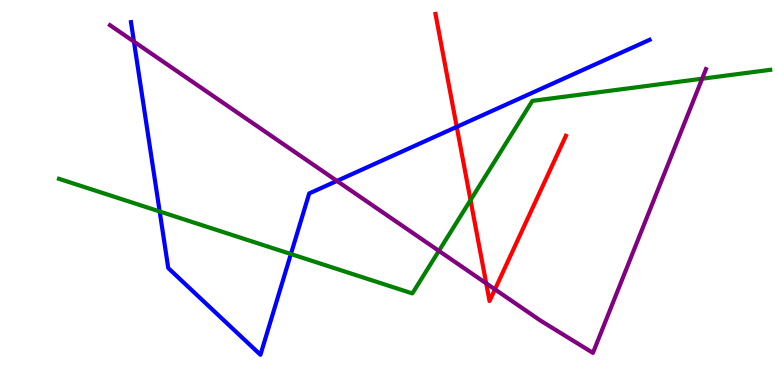[{'lines': ['blue', 'red'], 'intersections': [{'x': 5.89, 'y': 6.7}]}, {'lines': ['green', 'red'], 'intersections': [{'x': 6.07, 'y': 4.8}]}, {'lines': ['purple', 'red'], 'intersections': [{'x': 6.27, 'y': 2.64}, {'x': 6.39, 'y': 2.48}]}, {'lines': ['blue', 'green'], 'intersections': [{'x': 2.06, 'y': 4.51}, {'x': 3.75, 'y': 3.4}]}, {'lines': ['blue', 'purple'], 'intersections': [{'x': 1.73, 'y': 8.92}, {'x': 4.35, 'y': 5.3}]}, {'lines': ['green', 'purple'], 'intersections': [{'x': 5.66, 'y': 3.48}, {'x': 9.06, 'y': 7.96}]}]